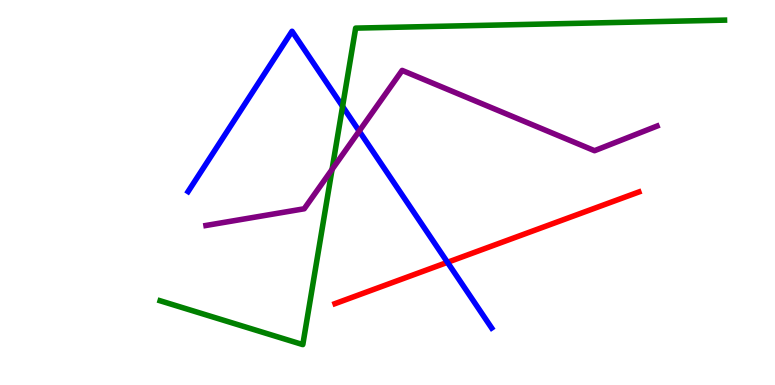[{'lines': ['blue', 'red'], 'intersections': [{'x': 5.77, 'y': 3.19}]}, {'lines': ['green', 'red'], 'intersections': []}, {'lines': ['purple', 'red'], 'intersections': []}, {'lines': ['blue', 'green'], 'intersections': [{'x': 4.42, 'y': 7.24}]}, {'lines': ['blue', 'purple'], 'intersections': [{'x': 4.63, 'y': 6.59}]}, {'lines': ['green', 'purple'], 'intersections': [{'x': 4.28, 'y': 5.6}]}]